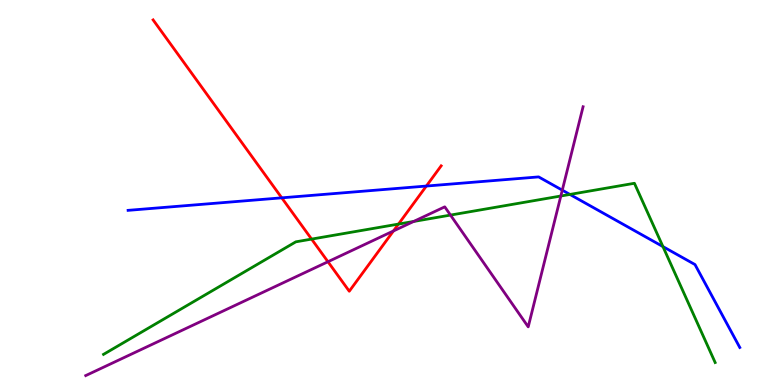[{'lines': ['blue', 'red'], 'intersections': [{'x': 3.64, 'y': 4.86}, {'x': 5.5, 'y': 5.17}]}, {'lines': ['green', 'red'], 'intersections': [{'x': 4.02, 'y': 3.79}, {'x': 5.14, 'y': 4.18}]}, {'lines': ['purple', 'red'], 'intersections': [{'x': 4.23, 'y': 3.2}, {'x': 5.08, 'y': 4.0}]}, {'lines': ['blue', 'green'], 'intersections': [{'x': 7.35, 'y': 4.95}, {'x': 8.55, 'y': 3.6}]}, {'lines': ['blue', 'purple'], 'intersections': [{'x': 7.26, 'y': 5.06}]}, {'lines': ['green', 'purple'], 'intersections': [{'x': 5.34, 'y': 4.25}, {'x': 5.81, 'y': 4.41}, {'x': 7.24, 'y': 4.91}]}]